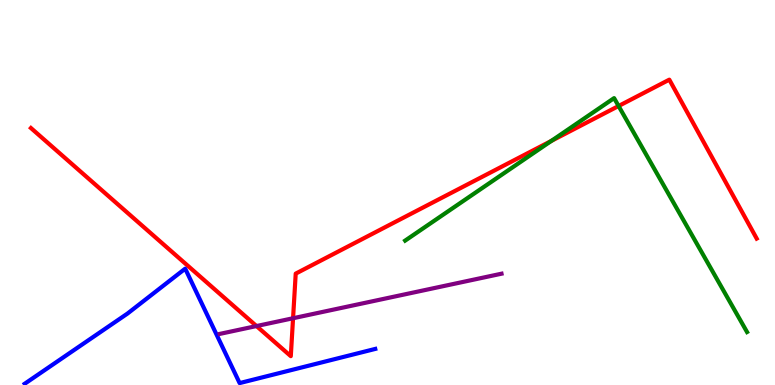[{'lines': ['blue', 'red'], 'intersections': []}, {'lines': ['green', 'red'], 'intersections': [{'x': 7.11, 'y': 6.34}, {'x': 7.98, 'y': 7.25}]}, {'lines': ['purple', 'red'], 'intersections': [{'x': 3.31, 'y': 1.53}, {'x': 3.78, 'y': 1.73}]}, {'lines': ['blue', 'green'], 'intersections': []}, {'lines': ['blue', 'purple'], 'intersections': []}, {'lines': ['green', 'purple'], 'intersections': []}]